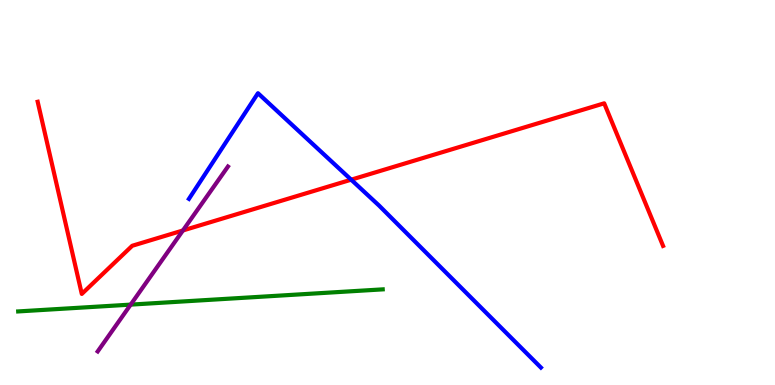[{'lines': ['blue', 'red'], 'intersections': [{'x': 4.53, 'y': 5.33}]}, {'lines': ['green', 'red'], 'intersections': []}, {'lines': ['purple', 'red'], 'intersections': [{'x': 2.36, 'y': 4.01}]}, {'lines': ['blue', 'green'], 'intersections': []}, {'lines': ['blue', 'purple'], 'intersections': []}, {'lines': ['green', 'purple'], 'intersections': [{'x': 1.69, 'y': 2.09}]}]